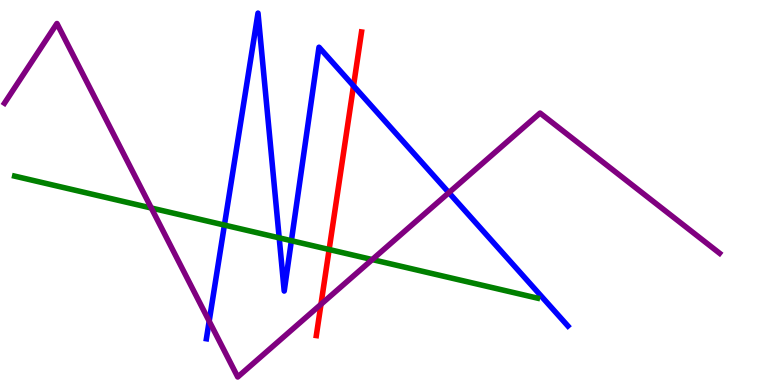[{'lines': ['blue', 'red'], 'intersections': [{'x': 4.56, 'y': 7.77}]}, {'lines': ['green', 'red'], 'intersections': [{'x': 4.25, 'y': 3.52}]}, {'lines': ['purple', 'red'], 'intersections': [{'x': 4.14, 'y': 2.1}]}, {'lines': ['blue', 'green'], 'intersections': [{'x': 2.9, 'y': 4.15}, {'x': 3.6, 'y': 3.82}, {'x': 3.76, 'y': 3.75}]}, {'lines': ['blue', 'purple'], 'intersections': [{'x': 2.7, 'y': 1.66}, {'x': 5.79, 'y': 5.0}]}, {'lines': ['green', 'purple'], 'intersections': [{'x': 1.95, 'y': 4.6}, {'x': 4.8, 'y': 3.26}]}]